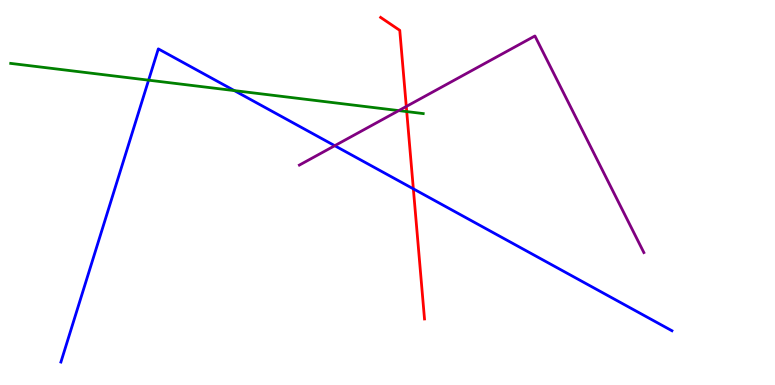[{'lines': ['blue', 'red'], 'intersections': [{'x': 5.33, 'y': 5.1}]}, {'lines': ['green', 'red'], 'intersections': [{'x': 5.25, 'y': 7.1}]}, {'lines': ['purple', 'red'], 'intersections': [{'x': 5.24, 'y': 7.23}]}, {'lines': ['blue', 'green'], 'intersections': [{'x': 1.92, 'y': 7.92}, {'x': 3.02, 'y': 7.65}]}, {'lines': ['blue', 'purple'], 'intersections': [{'x': 4.32, 'y': 6.22}]}, {'lines': ['green', 'purple'], 'intersections': [{'x': 5.15, 'y': 7.13}]}]